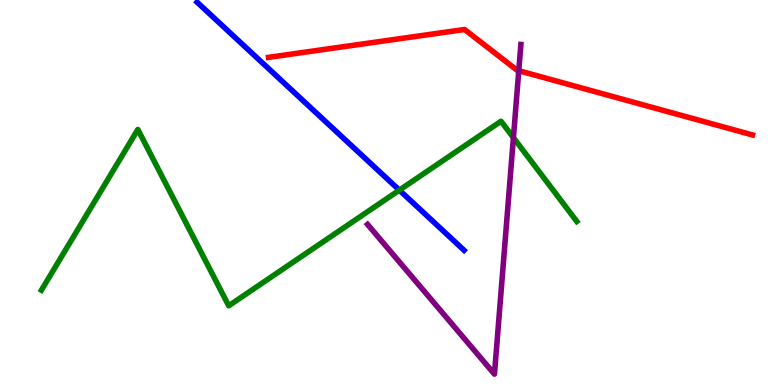[{'lines': ['blue', 'red'], 'intersections': []}, {'lines': ['green', 'red'], 'intersections': []}, {'lines': ['purple', 'red'], 'intersections': [{'x': 6.69, 'y': 8.16}]}, {'lines': ['blue', 'green'], 'intersections': [{'x': 5.15, 'y': 5.06}]}, {'lines': ['blue', 'purple'], 'intersections': []}, {'lines': ['green', 'purple'], 'intersections': [{'x': 6.62, 'y': 6.43}]}]